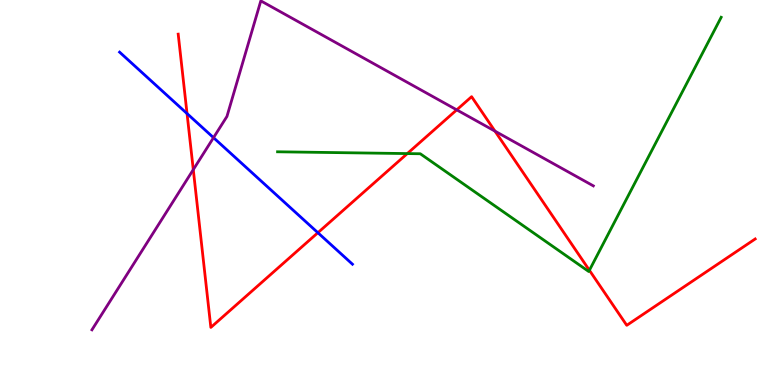[{'lines': ['blue', 'red'], 'intersections': [{'x': 2.41, 'y': 7.05}, {'x': 4.1, 'y': 3.96}]}, {'lines': ['green', 'red'], 'intersections': [{'x': 5.26, 'y': 6.01}, {'x': 7.61, 'y': 2.98}]}, {'lines': ['purple', 'red'], 'intersections': [{'x': 2.49, 'y': 5.59}, {'x': 5.89, 'y': 7.15}, {'x': 6.39, 'y': 6.59}]}, {'lines': ['blue', 'green'], 'intersections': []}, {'lines': ['blue', 'purple'], 'intersections': [{'x': 2.76, 'y': 6.42}]}, {'lines': ['green', 'purple'], 'intersections': []}]